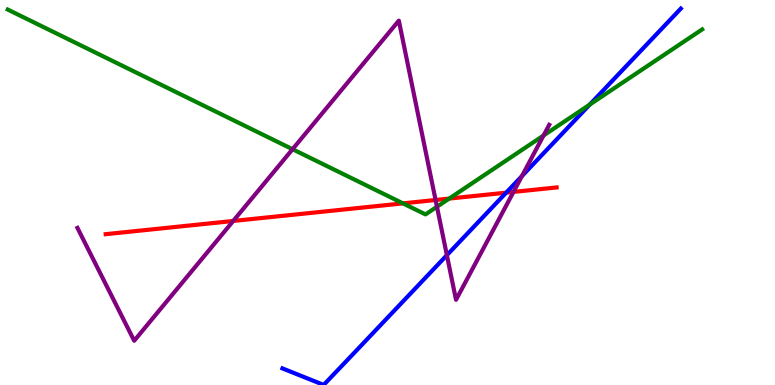[{'lines': ['blue', 'red'], 'intersections': [{'x': 6.53, 'y': 5.0}]}, {'lines': ['green', 'red'], 'intersections': [{'x': 5.2, 'y': 4.72}, {'x': 5.8, 'y': 4.84}]}, {'lines': ['purple', 'red'], 'intersections': [{'x': 3.01, 'y': 4.26}, {'x': 5.62, 'y': 4.81}, {'x': 6.63, 'y': 5.02}]}, {'lines': ['blue', 'green'], 'intersections': [{'x': 7.61, 'y': 7.28}]}, {'lines': ['blue', 'purple'], 'intersections': [{'x': 5.77, 'y': 3.37}, {'x': 6.73, 'y': 5.43}]}, {'lines': ['green', 'purple'], 'intersections': [{'x': 3.77, 'y': 6.12}, {'x': 5.64, 'y': 4.63}, {'x': 7.01, 'y': 6.48}]}]